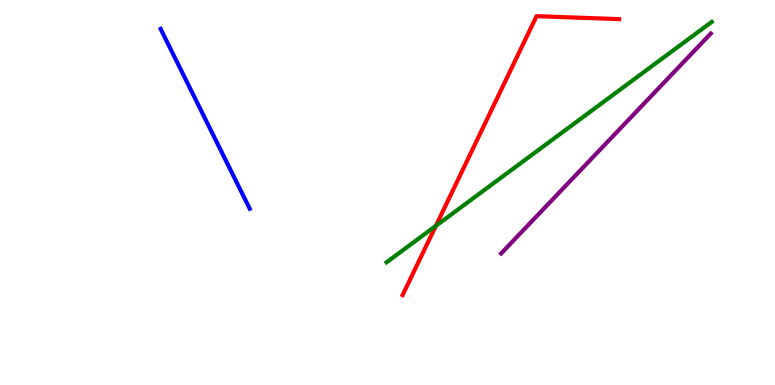[{'lines': ['blue', 'red'], 'intersections': []}, {'lines': ['green', 'red'], 'intersections': [{'x': 5.62, 'y': 4.13}]}, {'lines': ['purple', 'red'], 'intersections': []}, {'lines': ['blue', 'green'], 'intersections': []}, {'lines': ['blue', 'purple'], 'intersections': []}, {'lines': ['green', 'purple'], 'intersections': []}]